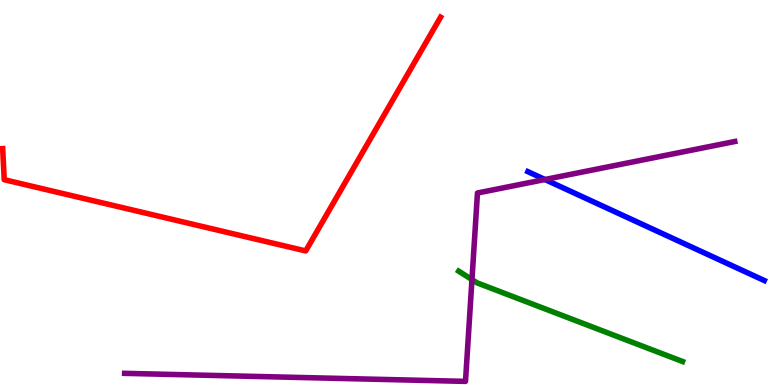[{'lines': ['blue', 'red'], 'intersections': []}, {'lines': ['green', 'red'], 'intersections': []}, {'lines': ['purple', 'red'], 'intersections': []}, {'lines': ['blue', 'green'], 'intersections': []}, {'lines': ['blue', 'purple'], 'intersections': [{'x': 7.03, 'y': 5.34}]}, {'lines': ['green', 'purple'], 'intersections': [{'x': 6.09, 'y': 2.74}]}]